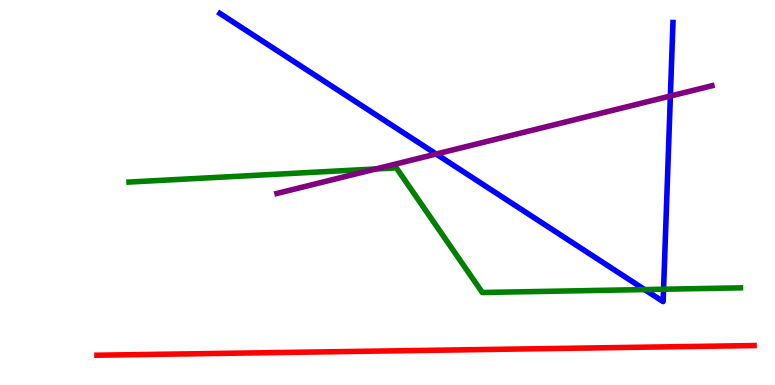[{'lines': ['blue', 'red'], 'intersections': []}, {'lines': ['green', 'red'], 'intersections': []}, {'lines': ['purple', 'red'], 'intersections': []}, {'lines': ['blue', 'green'], 'intersections': [{'x': 8.32, 'y': 2.48}, {'x': 8.56, 'y': 2.49}]}, {'lines': ['blue', 'purple'], 'intersections': [{'x': 5.63, 'y': 6.0}, {'x': 8.65, 'y': 7.51}]}, {'lines': ['green', 'purple'], 'intersections': [{'x': 4.85, 'y': 5.61}]}]